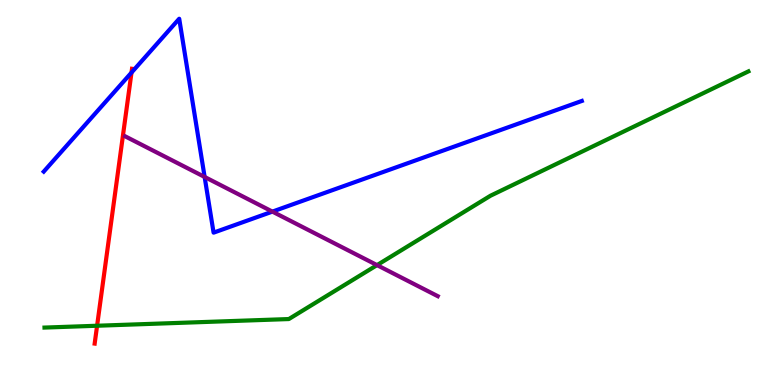[{'lines': ['blue', 'red'], 'intersections': [{'x': 1.7, 'y': 8.11}]}, {'lines': ['green', 'red'], 'intersections': [{'x': 1.25, 'y': 1.54}]}, {'lines': ['purple', 'red'], 'intersections': []}, {'lines': ['blue', 'green'], 'intersections': []}, {'lines': ['blue', 'purple'], 'intersections': [{'x': 2.64, 'y': 5.4}, {'x': 3.51, 'y': 4.5}]}, {'lines': ['green', 'purple'], 'intersections': [{'x': 4.86, 'y': 3.11}]}]